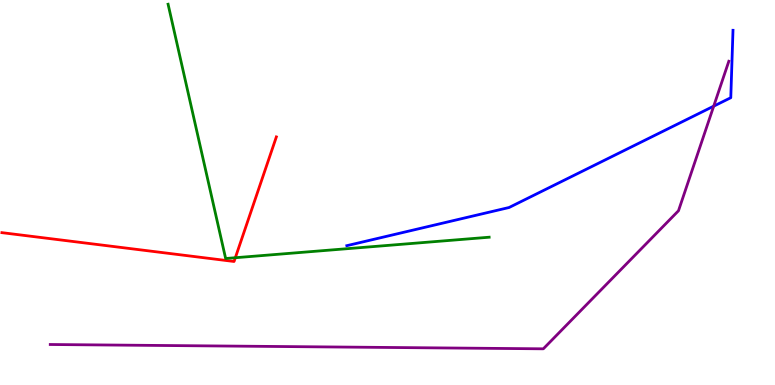[{'lines': ['blue', 'red'], 'intersections': []}, {'lines': ['green', 'red'], 'intersections': [{'x': 3.04, 'y': 3.31}]}, {'lines': ['purple', 'red'], 'intersections': []}, {'lines': ['blue', 'green'], 'intersections': []}, {'lines': ['blue', 'purple'], 'intersections': [{'x': 9.21, 'y': 7.24}]}, {'lines': ['green', 'purple'], 'intersections': []}]